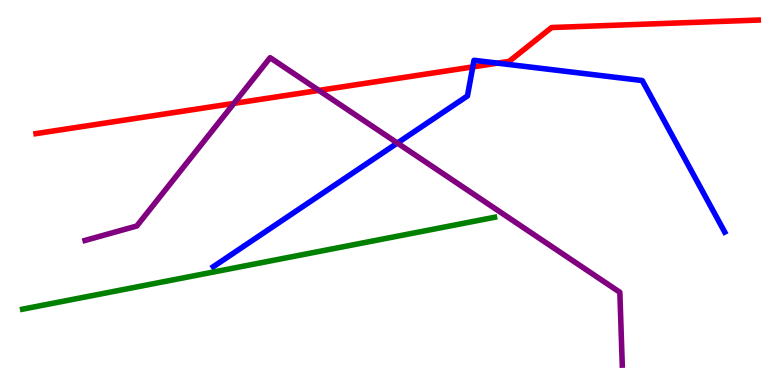[{'lines': ['blue', 'red'], 'intersections': [{'x': 6.1, 'y': 8.26}, {'x': 6.42, 'y': 8.36}]}, {'lines': ['green', 'red'], 'intersections': []}, {'lines': ['purple', 'red'], 'intersections': [{'x': 3.02, 'y': 7.31}, {'x': 4.11, 'y': 7.65}]}, {'lines': ['blue', 'green'], 'intersections': []}, {'lines': ['blue', 'purple'], 'intersections': [{'x': 5.13, 'y': 6.28}]}, {'lines': ['green', 'purple'], 'intersections': []}]